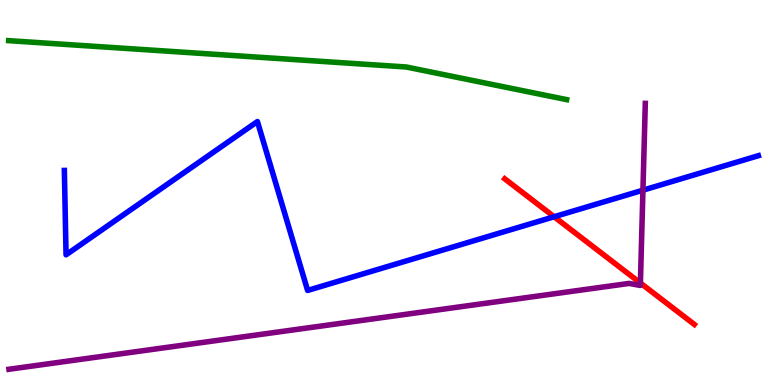[{'lines': ['blue', 'red'], 'intersections': [{'x': 7.15, 'y': 4.37}]}, {'lines': ['green', 'red'], 'intersections': []}, {'lines': ['purple', 'red'], 'intersections': [{'x': 8.26, 'y': 2.65}]}, {'lines': ['blue', 'green'], 'intersections': []}, {'lines': ['blue', 'purple'], 'intersections': [{'x': 8.3, 'y': 5.06}]}, {'lines': ['green', 'purple'], 'intersections': []}]